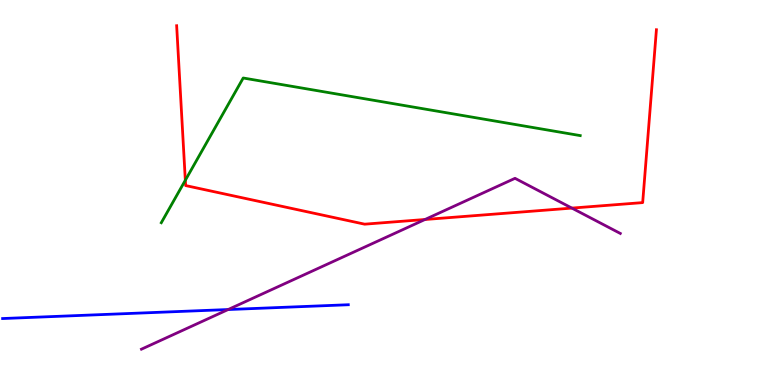[{'lines': ['blue', 'red'], 'intersections': []}, {'lines': ['green', 'red'], 'intersections': [{'x': 2.39, 'y': 5.32}]}, {'lines': ['purple', 'red'], 'intersections': [{'x': 5.48, 'y': 4.3}, {'x': 7.38, 'y': 4.59}]}, {'lines': ['blue', 'green'], 'intersections': []}, {'lines': ['blue', 'purple'], 'intersections': [{'x': 2.94, 'y': 1.96}]}, {'lines': ['green', 'purple'], 'intersections': []}]